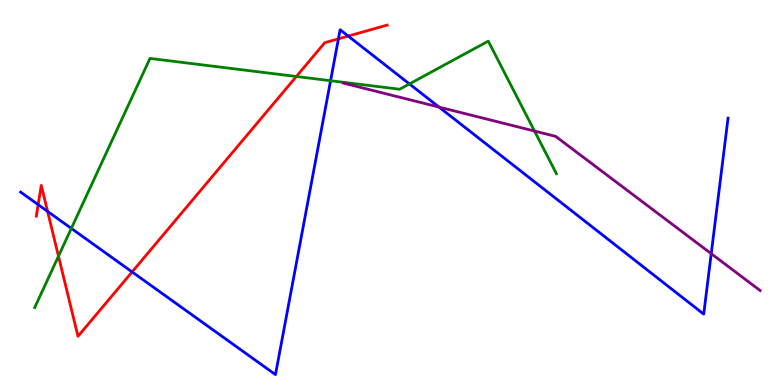[{'lines': ['blue', 'red'], 'intersections': [{'x': 0.492, 'y': 4.68}, {'x': 0.614, 'y': 4.51}, {'x': 1.7, 'y': 2.94}, {'x': 4.37, 'y': 8.99}, {'x': 4.49, 'y': 9.06}]}, {'lines': ['green', 'red'], 'intersections': [{'x': 0.755, 'y': 3.35}, {'x': 3.82, 'y': 8.01}]}, {'lines': ['purple', 'red'], 'intersections': []}, {'lines': ['blue', 'green'], 'intersections': [{'x': 0.92, 'y': 4.07}, {'x': 4.27, 'y': 7.9}, {'x': 5.28, 'y': 7.82}]}, {'lines': ['blue', 'purple'], 'intersections': [{'x': 5.66, 'y': 7.22}, {'x': 9.18, 'y': 3.41}]}, {'lines': ['green', 'purple'], 'intersections': [{'x': 6.9, 'y': 6.6}]}]